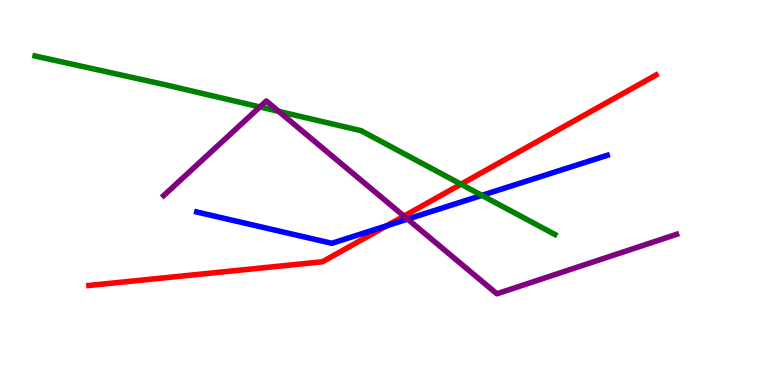[{'lines': ['blue', 'red'], 'intersections': [{'x': 4.99, 'y': 4.14}]}, {'lines': ['green', 'red'], 'intersections': [{'x': 5.95, 'y': 5.22}]}, {'lines': ['purple', 'red'], 'intersections': [{'x': 5.21, 'y': 4.39}]}, {'lines': ['blue', 'green'], 'intersections': [{'x': 6.22, 'y': 4.93}]}, {'lines': ['blue', 'purple'], 'intersections': [{'x': 5.26, 'y': 4.31}]}, {'lines': ['green', 'purple'], 'intersections': [{'x': 3.35, 'y': 7.22}, {'x': 3.6, 'y': 7.11}]}]